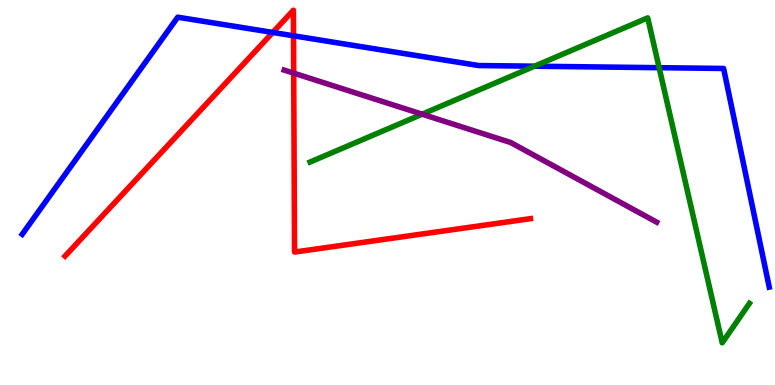[{'lines': ['blue', 'red'], 'intersections': [{'x': 3.52, 'y': 9.16}, {'x': 3.79, 'y': 9.07}]}, {'lines': ['green', 'red'], 'intersections': []}, {'lines': ['purple', 'red'], 'intersections': [{'x': 3.79, 'y': 8.1}]}, {'lines': ['blue', 'green'], 'intersections': [{'x': 6.9, 'y': 8.28}, {'x': 8.51, 'y': 8.24}]}, {'lines': ['blue', 'purple'], 'intersections': []}, {'lines': ['green', 'purple'], 'intersections': [{'x': 5.45, 'y': 7.03}]}]